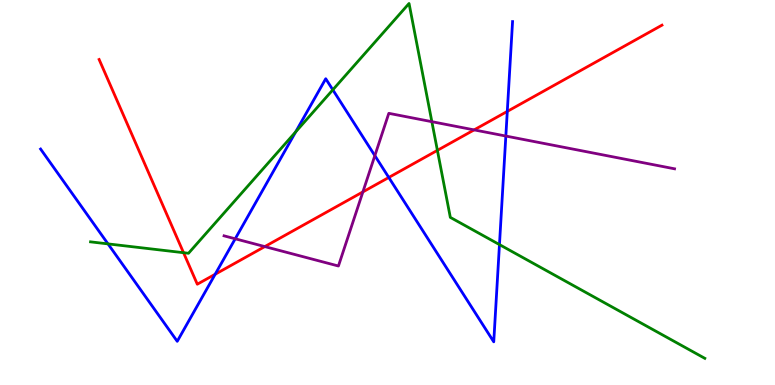[{'lines': ['blue', 'red'], 'intersections': [{'x': 2.78, 'y': 2.88}, {'x': 5.02, 'y': 5.39}, {'x': 6.55, 'y': 7.11}]}, {'lines': ['green', 'red'], 'intersections': [{'x': 2.37, 'y': 3.44}, {'x': 5.64, 'y': 6.09}]}, {'lines': ['purple', 'red'], 'intersections': [{'x': 3.42, 'y': 3.6}, {'x': 4.68, 'y': 5.02}, {'x': 6.12, 'y': 6.63}]}, {'lines': ['blue', 'green'], 'intersections': [{'x': 1.39, 'y': 3.67}, {'x': 3.82, 'y': 6.57}, {'x': 4.29, 'y': 7.67}, {'x': 6.44, 'y': 3.65}]}, {'lines': ['blue', 'purple'], 'intersections': [{'x': 3.04, 'y': 3.8}, {'x': 4.84, 'y': 5.96}, {'x': 6.53, 'y': 6.47}]}, {'lines': ['green', 'purple'], 'intersections': [{'x': 5.57, 'y': 6.84}]}]